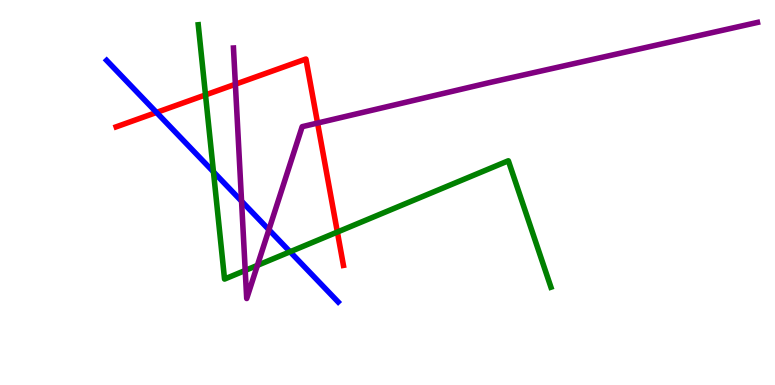[{'lines': ['blue', 'red'], 'intersections': [{'x': 2.02, 'y': 7.08}]}, {'lines': ['green', 'red'], 'intersections': [{'x': 2.65, 'y': 7.53}, {'x': 4.35, 'y': 3.97}]}, {'lines': ['purple', 'red'], 'intersections': [{'x': 3.04, 'y': 7.81}, {'x': 4.1, 'y': 6.8}]}, {'lines': ['blue', 'green'], 'intersections': [{'x': 2.75, 'y': 5.54}, {'x': 3.74, 'y': 3.46}]}, {'lines': ['blue', 'purple'], 'intersections': [{'x': 3.12, 'y': 4.77}, {'x': 3.47, 'y': 4.03}]}, {'lines': ['green', 'purple'], 'intersections': [{'x': 3.16, 'y': 2.98}, {'x': 3.32, 'y': 3.11}]}]